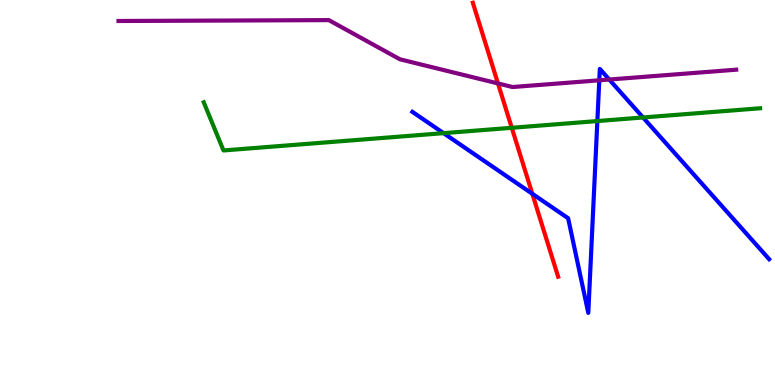[{'lines': ['blue', 'red'], 'intersections': [{'x': 6.87, 'y': 4.97}]}, {'lines': ['green', 'red'], 'intersections': [{'x': 6.6, 'y': 6.68}]}, {'lines': ['purple', 'red'], 'intersections': [{'x': 6.43, 'y': 7.83}]}, {'lines': ['blue', 'green'], 'intersections': [{'x': 5.72, 'y': 6.54}, {'x': 7.71, 'y': 6.86}, {'x': 8.3, 'y': 6.95}]}, {'lines': ['blue', 'purple'], 'intersections': [{'x': 7.73, 'y': 7.91}, {'x': 7.86, 'y': 7.93}]}, {'lines': ['green', 'purple'], 'intersections': []}]